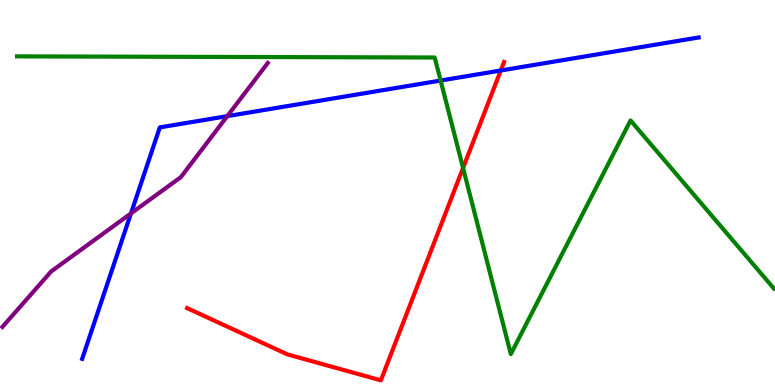[{'lines': ['blue', 'red'], 'intersections': [{'x': 6.46, 'y': 8.17}]}, {'lines': ['green', 'red'], 'intersections': [{'x': 5.97, 'y': 5.64}]}, {'lines': ['purple', 'red'], 'intersections': []}, {'lines': ['blue', 'green'], 'intersections': [{'x': 5.69, 'y': 7.91}]}, {'lines': ['blue', 'purple'], 'intersections': [{'x': 1.69, 'y': 4.46}, {'x': 2.93, 'y': 6.98}]}, {'lines': ['green', 'purple'], 'intersections': []}]